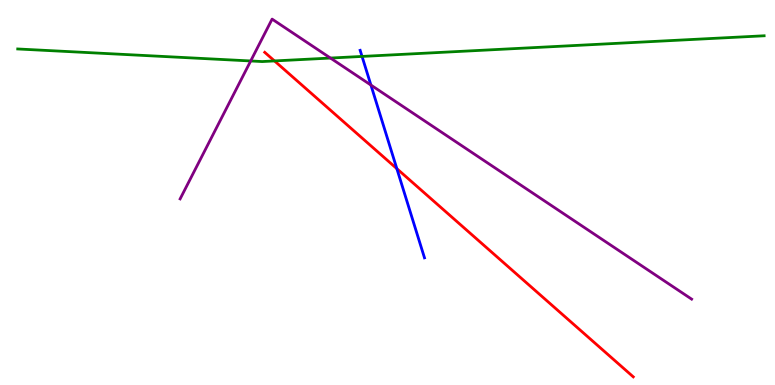[{'lines': ['blue', 'red'], 'intersections': [{'x': 5.12, 'y': 5.62}]}, {'lines': ['green', 'red'], 'intersections': [{'x': 3.54, 'y': 8.42}]}, {'lines': ['purple', 'red'], 'intersections': []}, {'lines': ['blue', 'green'], 'intersections': [{'x': 4.67, 'y': 8.53}]}, {'lines': ['blue', 'purple'], 'intersections': [{'x': 4.79, 'y': 7.79}]}, {'lines': ['green', 'purple'], 'intersections': [{'x': 3.23, 'y': 8.42}, {'x': 4.26, 'y': 8.49}]}]